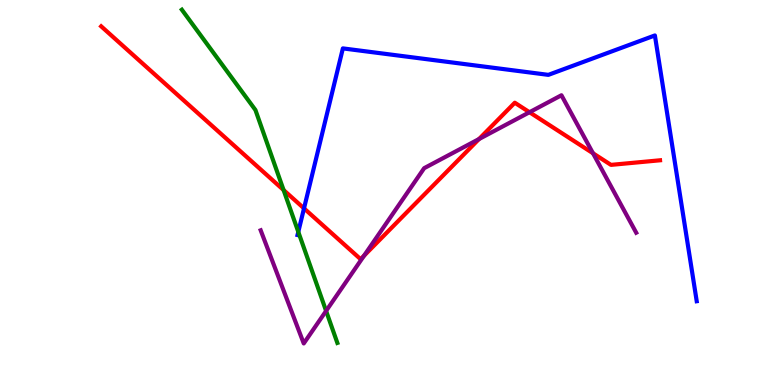[{'lines': ['blue', 'red'], 'intersections': [{'x': 3.92, 'y': 4.59}]}, {'lines': ['green', 'red'], 'intersections': [{'x': 3.66, 'y': 5.06}]}, {'lines': ['purple', 'red'], 'intersections': [{'x': 4.7, 'y': 3.36}, {'x': 6.18, 'y': 6.39}, {'x': 6.83, 'y': 7.08}, {'x': 7.65, 'y': 6.02}]}, {'lines': ['blue', 'green'], 'intersections': [{'x': 3.85, 'y': 3.98}]}, {'lines': ['blue', 'purple'], 'intersections': []}, {'lines': ['green', 'purple'], 'intersections': [{'x': 4.21, 'y': 1.92}]}]